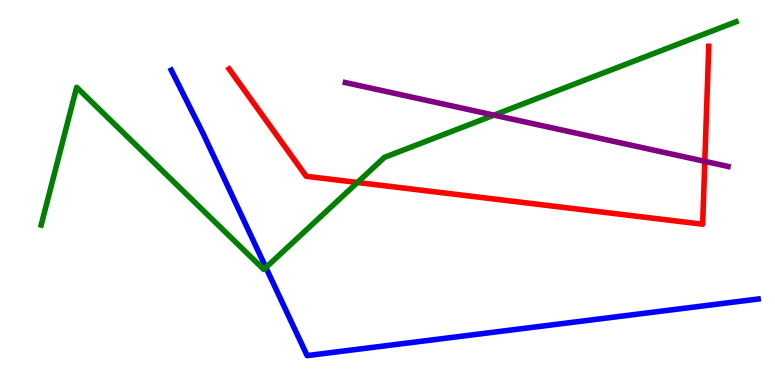[{'lines': ['blue', 'red'], 'intersections': []}, {'lines': ['green', 'red'], 'intersections': [{'x': 4.61, 'y': 5.26}]}, {'lines': ['purple', 'red'], 'intersections': [{'x': 9.09, 'y': 5.81}]}, {'lines': ['blue', 'green'], 'intersections': [{'x': 3.43, 'y': 3.05}]}, {'lines': ['blue', 'purple'], 'intersections': []}, {'lines': ['green', 'purple'], 'intersections': [{'x': 6.37, 'y': 7.01}]}]